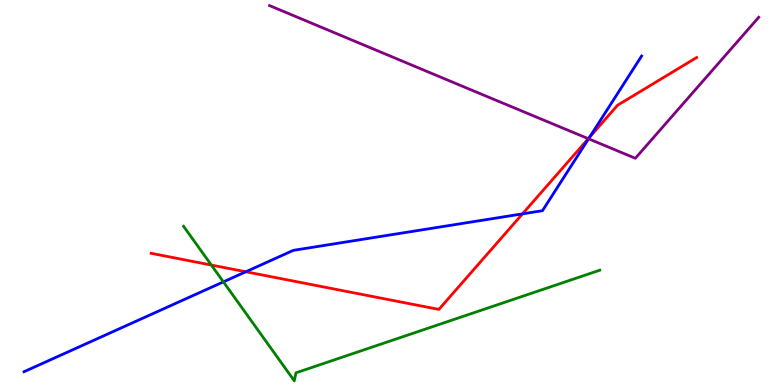[{'lines': ['blue', 'red'], 'intersections': [{'x': 3.17, 'y': 2.94}, {'x': 6.74, 'y': 4.45}, {'x': 7.61, 'y': 6.44}]}, {'lines': ['green', 'red'], 'intersections': [{'x': 2.73, 'y': 3.12}]}, {'lines': ['purple', 'red'], 'intersections': [{'x': 7.59, 'y': 6.4}]}, {'lines': ['blue', 'green'], 'intersections': [{'x': 2.88, 'y': 2.68}]}, {'lines': ['blue', 'purple'], 'intersections': [{'x': 7.59, 'y': 6.39}]}, {'lines': ['green', 'purple'], 'intersections': []}]